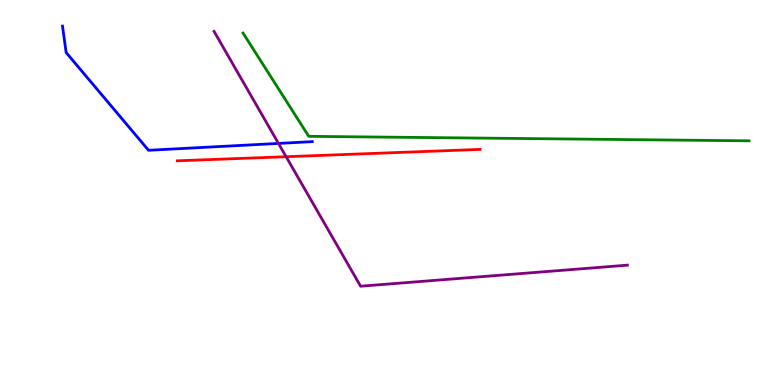[{'lines': ['blue', 'red'], 'intersections': []}, {'lines': ['green', 'red'], 'intersections': []}, {'lines': ['purple', 'red'], 'intersections': [{'x': 3.69, 'y': 5.93}]}, {'lines': ['blue', 'green'], 'intersections': []}, {'lines': ['blue', 'purple'], 'intersections': [{'x': 3.59, 'y': 6.27}]}, {'lines': ['green', 'purple'], 'intersections': []}]